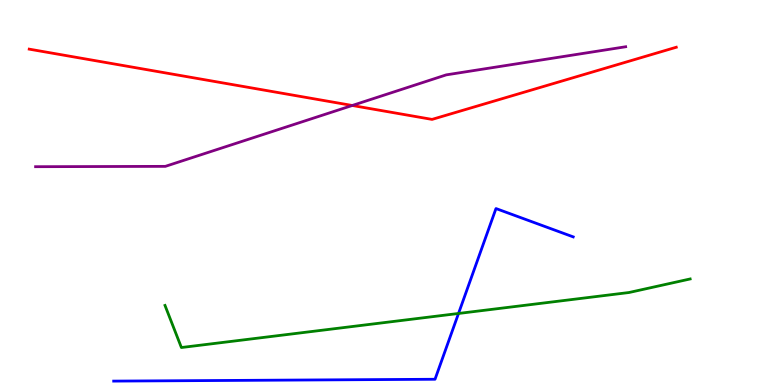[{'lines': ['blue', 'red'], 'intersections': []}, {'lines': ['green', 'red'], 'intersections': []}, {'lines': ['purple', 'red'], 'intersections': [{'x': 4.55, 'y': 7.26}]}, {'lines': ['blue', 'green'], 'intersections': [{'x': 5.92, 'y': 1.86}]}, {'lines': ['blue', 'purple'], 'intersections': []}, {'lines': ['green', 'purple'], 'intersections': []}]